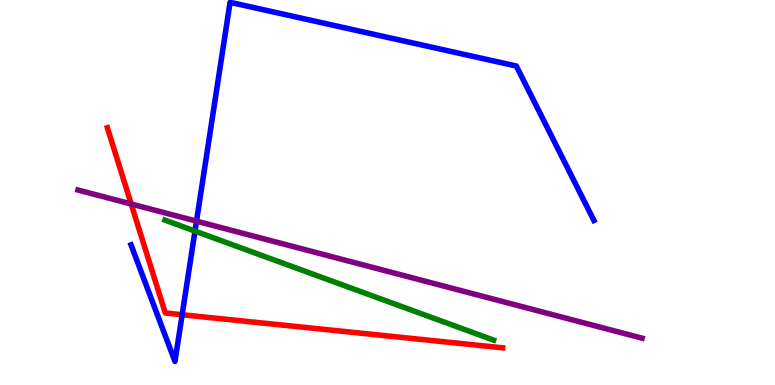[{'lines': ['blue', 'red'], 'intersections': [{'x': 2.35, 'y': 1.83}]}, {'lines': ['green', 'red'], 'intersections': []}, {'lines': ['purple', 'red'], 'intersections': [{'x': 1.69, 'y': 4.7}]}, {'lines': ['blue', 'green'], 'intersections': [{'x': 2.52, 'y': 4.0}]}, {'lines': ['blue', 'purple'], 'intersections': [{'x': 2.54, 'y': 4.26}]}, {'lines': ['green', 'purple'], 'intersections': []}]